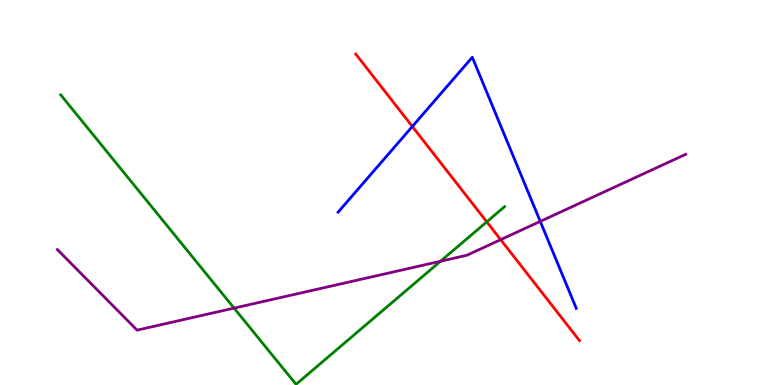[{'lines': ['blue', 'red'], 'intersections': [{'x': 5.32, 'y': 6.71}]}, {'lines': ['green', 'red'], 'intersections': [{'x': 6.28, 'y': 4.24}]}, {'lines': ['purple', 'red'], 'intersections': [{'x': 6.46, 'y': 3.78}]}, {'lines': ['blue', 'green'], 'intersections': []}, {'lines': ['blue', 'purple'], 'intersections': [{'x': 6.97, 'y': 4.25}]}, {'lines': ['green', 'purple'], 'intersections': [{'x': 3.02, 'y': 2.0}, {'x': 5.68, 'y': 3.21}]}]